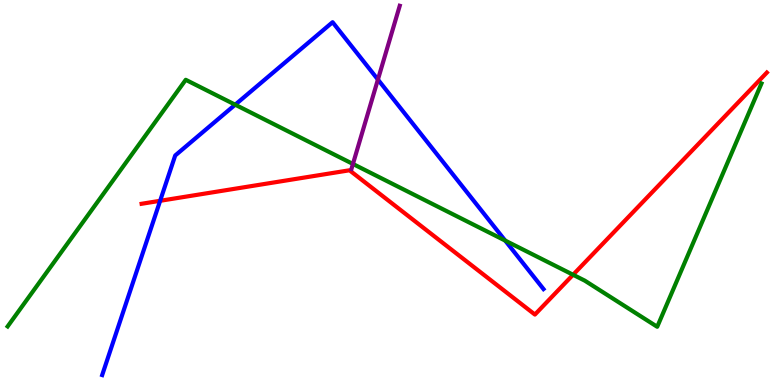[{'lines': ['blue', 'red'], 'intersections': [{'x': 2.07, 'y': 4.78}]}, {'lines': ['green', 'red'], 'intersections': [{'x': 7.39, 'y': 2.86}]}, {'lines': ['purple', 'red'], 'intersections': []}, {'lines': ['blue', 'green'], 'intersections': [{'x': 3.03, 'y': 7.28}, {'x': 6.52, 'y': 3.75}]}, {'lines': ['blue', 'purple'], 'intersections': [{'x': 4.88, 'y': 7.93}]}, {'lines': ['green', 'purple'], 'intersections': [{'x': 4.55, 'y': 5.74}]}]